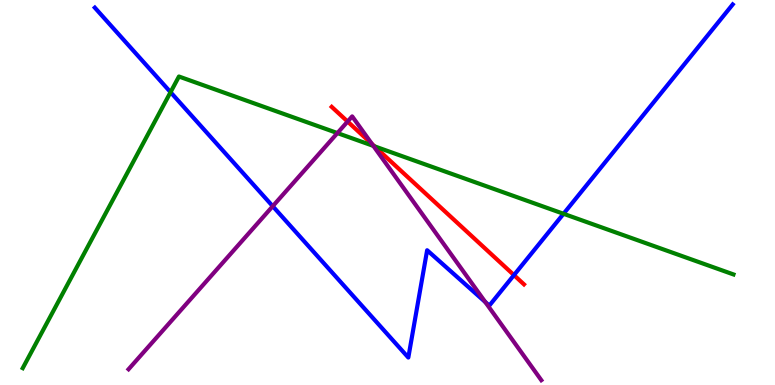[{'lines': ['blue', 'red'], 'intersections': [{'x': 6.63, 'y': 2.85}]}, {'lines': ['green', 'red'], 'intersections': [{'x': 4.83, 'y': 6.2}]}, {'lines': ['purple', 'red'], 'intersections': [{'x': 4.49, 'y': 6.84}, {'x': 4.8, 'y': 6.26}]}, {'lines': ['blue', 'green'], 'intersections': [{'x': 2.2, 'y': 7.61}, {'x': 7.27, 'y': 4.45}]}, {'lines': ['blue', 'purple'], 'intersections': [{'x': 3.52, 'y': 4.64}, {'x': 6.26, 'y': 2.16}]}, {'lines': ['green', 'purple'], 'intersections': [{'x': 4.35, 'y': 6.54}, {'x': 4.82, 'y': 6.21}]}]